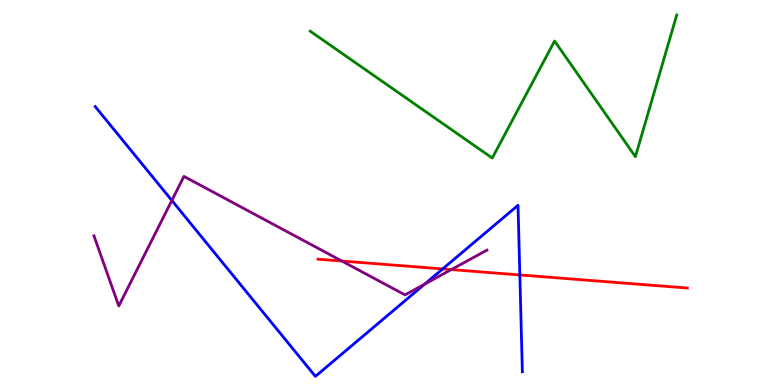[{'lines': ['blue', 'red'], 'intersections': [{'x': 5.71, 'y': 3.02}, {'x': 6.71, 'y': 2.86}]}, {'lines': ['green', 'red'], 'intersections': []}, {'lines': ['purple', 'red'], 'intersections': [{'x': 4.41, 'y': 3.22}, {'x': 5.82, 'y': 3.0}]}, {'lines': ['blue', 'green'], 'intersections': []}, {'lines': ['blue', 'purple'], 'intersections': [{'x': 2.22, 'y': 4.79}, {'x': 5.48, 'y': 2.62}]}, {'lines': ['green', 'purple'], 'intersections': []}]